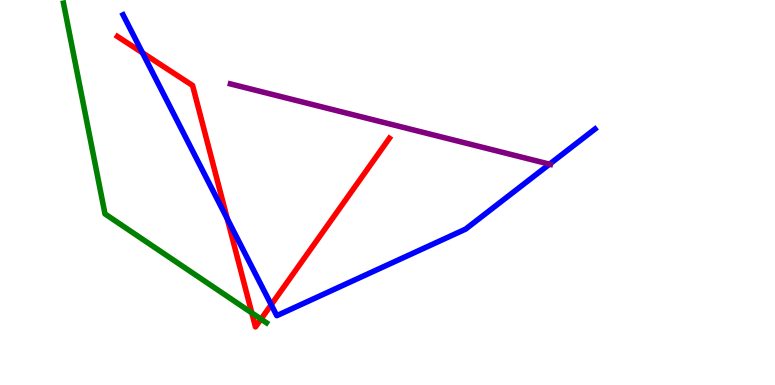[{'lines': ['blue', 'red'], 'intersections': [{'x': 1.84, 'y': 8.63}, {'x': 2.93, 'y': 4.32}, {'x': 3.5, 'y': 2.08}]}, {'lines': ['green', 'red'], 'intersections': [{'x': 3.25, 'y': 1.87}, {'x': 3.37, 'y': 1.71}]}, {'lines': ['purple', 'red'], 'intersections': []}, {'lines': ['blue', 'green'], 'intersections': []}, {'lines': ['blue', 'purple'], 'intersections': [{'x': 7.09, 'y': 5.74}]}, {'lines': ['green', 'purple'], 'intersections': []}]